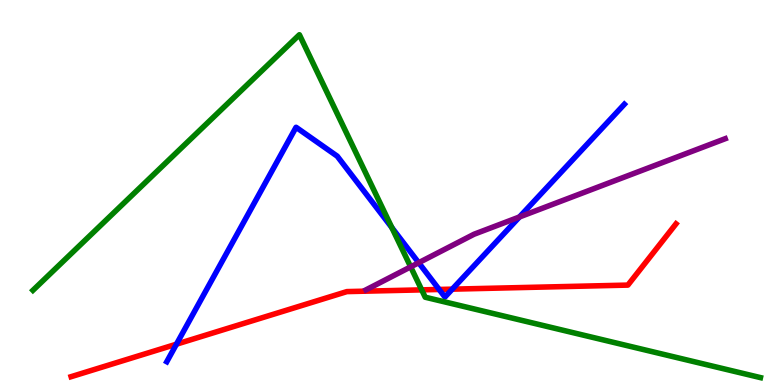[{'lines': ['blue', 'red'], 'intersections': [{'x': 2.28, 'y': 1.06}, {'x': 5.67, 'y': 2.48}, {'x': 5.84, 'y': 2.49}]}, {'lines': ['green', 'red'], 'intersections': [{'x': 5.44, 'y': 2.47}]}, {'lines': ['purple', 'red'], 'intersections': []}, {'lines': ['blue', 'green'], 'intersections': [{'x': 5.06, 'y': 4.09}]}, {'lines': ['blue', 'purple'], 'intersections': [{'x': 5.4, 'y': 3.18}, {'x': 6.7, 'y': 4.36}]}, {'lines': ['green', 'purple'], 'intersections': [{'x': 5.3, 'y': 3.07}]}]